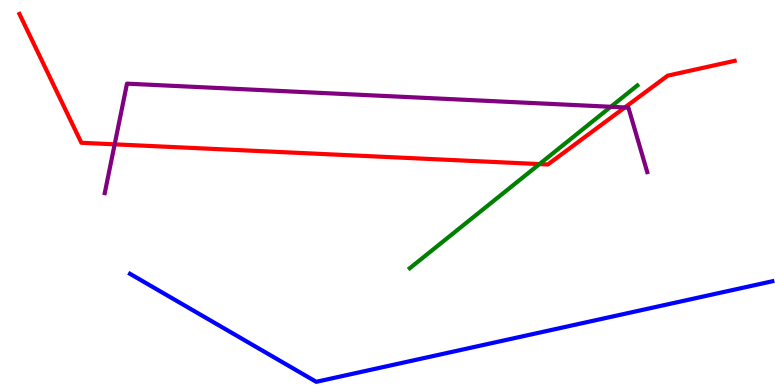[{'lines': ['blue', 'red'], 'intersections': []}, {'lines': ['green', 'red'], 'intersections': [{'x': 6.96, 'y': 5.74}]}, {'lines': ['purple', 'red'], 'intersections': [{'x': 1.48, 'y': 6.25}, {'x': 8.06, 'y': 7.21}]}, {'lines': ['blue', 'green'], 'intersections': []}, {'lines': ['blue', 'purple'], 'intersections': []}, {'lines': ['green', 'purple'], 'intersections': [{'x': 7.88, 'y': 7.23}]}]